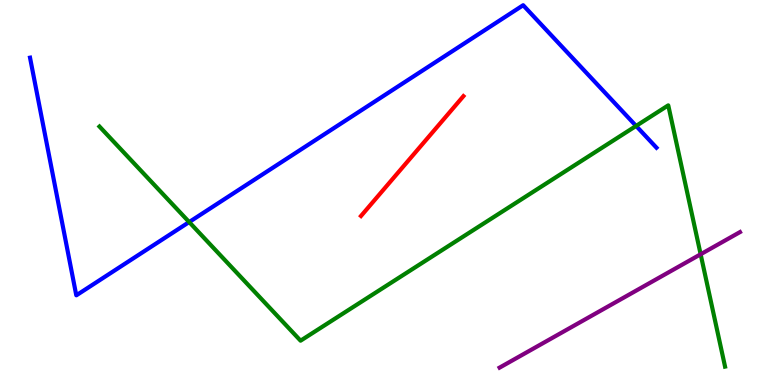[{'lines': ['blue', 'red'], 'intersections': []}, {'lines': ['green', 'red'], 'intersections': []}, {'lines': ['purple', 'red'], 'intersections': []}, {'lines': ['blue', 'green'], 'intersections': [{'x': 2.44, 'y': 4.23}, {'x': 8.21, 'y': 6.73}]}, {'lines': ['blue', 'purple'], 'intersections': []}, {'lines': ['green', 'purple'], 'intersections': [{'x': 9.04, 'y': 3.4}]}]